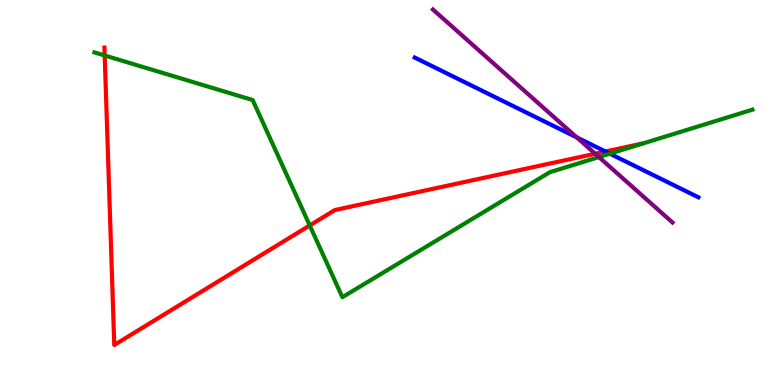[{'lines': ['blue', 'red'], 'intersections': [{'x': 7.81, 'y': 6.06}]}, {'lines': ['green', 'red'], 'intersections': [{'x': 1.35, 'y': 8.56}, {'x': 4.0, 'y': 4.14}]}, {'lines': ['purple', 'red'], 'intersections': [{'x': 7.68, 'y': 6.01}]}, {'lines': ['blue', 'green'], 'intersections': [{'x': 7.87, 'y': 6.01}]}, {'lines': ['blue', 'purple'], 'intersections': [{'x': 7.44, 'y': 6.43}]}, {'lines': ['green', 'purple'], 'intersections': [{'x': 7.73, 'y': 5.92}]}]